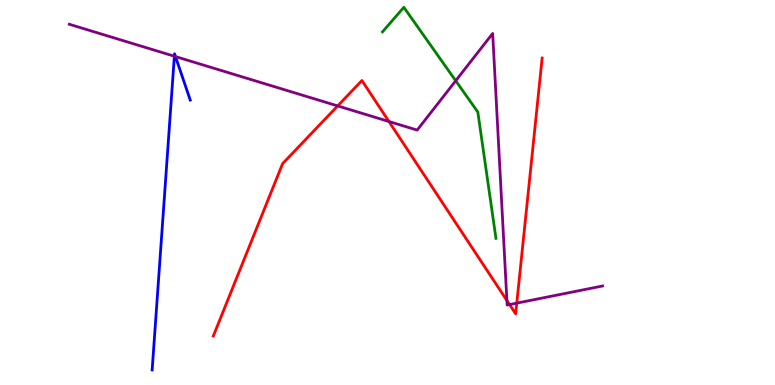[{'lines': ['blue', 'red'], 'intersections': []}, {'lines': ['green', 'red'], 'intersections': []}, {'lines': ['purple', 'red'], 'intersections': [{'x': 4.36, 'y': 7.25}, {'x': 5.02, 'y': 6.84}, {'x': 6.54, 'y': 2.19}, {'x': 6.58, 'y': 2.09}, {'x': 6.67, 'y': 2.13}]}, {'lines': ['blue', 'green'], 'intersections': []}, {'lines': ['blue', 'purple'], 'intersections': [{'x': 2.25, 'y': 8.54}, {'x': 2.26, 'y': 8.53}]}, {'lines': ['green', 'purple'], 'intersections': [{'x': 5.88, 'y': 7.9}]}]